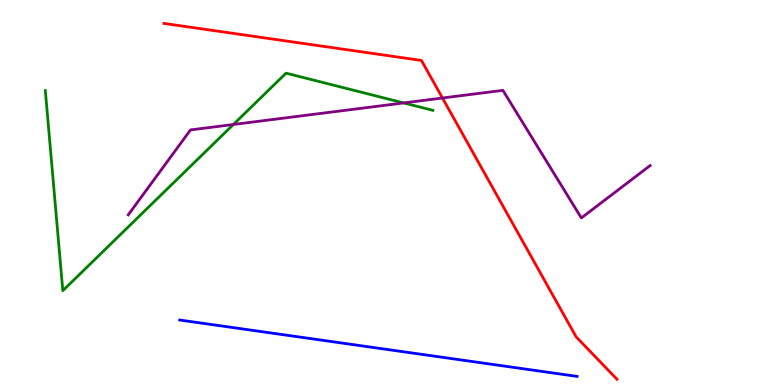[{'lines': ['blue', 'red'], 'intersections': []}, {'lines': ['green', 'red'], 'intersections': []}, {'lines': ['purple', 'red'], 'intersections': [{'x': 5.71, 'y': 7.45}]}, {'lines': ['blue', 'green'], 'intersections': []}, {'lines': ['blue', 'purple'], 'intersections': []}, {'lines': ['green', 'purple'], 'intersections': [{'x': 3.01, 'y': 6.77}, {'x': 5.21, 'y': 7.33}]}]